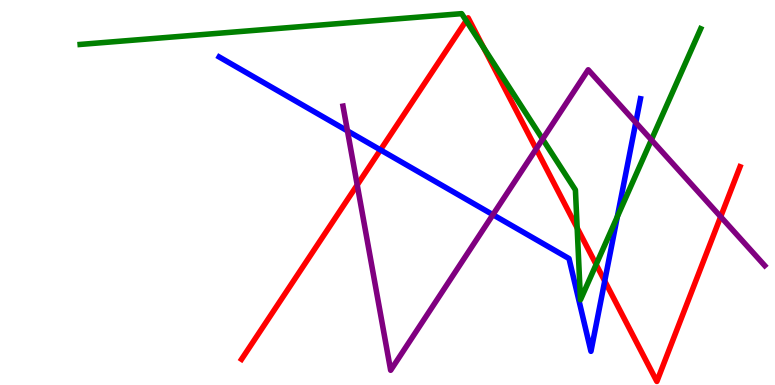[{'lines': ['blue', 'red'], 'intersections': [{'x': 4.91, 'y': 6.11}, {'x': 7.8, 'y': 2.7}]}, {'lines': ['green', 'red'], 'intersections': [{'x': 6.02, 'y': 9.46}, {'x': 6.24, 'y': 8.76}, {'x': 7.45, 'y': 4.08}, {'x': 7.69, 'y': 3.13}]}, {'lines': ['purple', 'red'], 'intersections': [{'x': 4.61, 'y': 5.2}, {'x': 6.92, 'y': 6.13}, {'x': 9.3, 'y': 4.37}]}, {'lines': ['blue', 'green'], 'intersections': [{'x': 7.97, 'y': 4.37}]}, {'lines': ['blue', 'purple'], 'intersections': [{'x': 4.48, 'y': 6.6}, {'x': 6.36, 'y': 4.42}, {'x': 8.2, 'y': 6.82}]}, {'lines': ['green', 'purple'], 'intersections': [{'x': 7.0, 'y': 6.39}, {'x': 8.41, 'y': 6.37}]}]